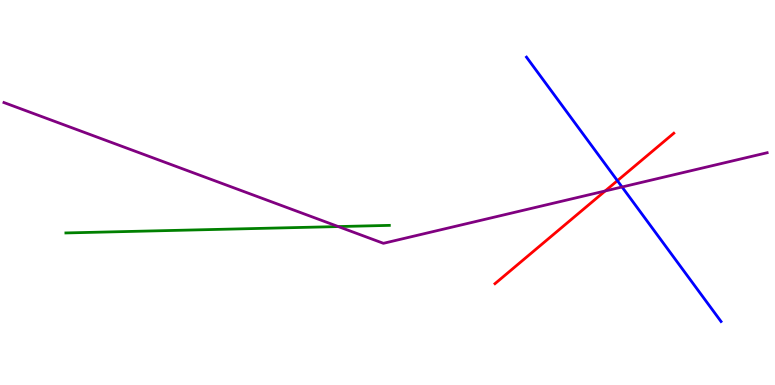[{'lines': ['blue', 'red'], 'intersections': [{'x': 7.97, 'y': 5.31}]}, {'lines': ['green', 'red'], 'intersections': []}, {'lines': ['purple', 'red'], 'intersections': [{'x': 7.81, 'y': 5.04}]}, {'lines': ['blue', 'green'], 'intersections': []}, {'lines': ['blue', 'purple'], 'intersections': [{'x': 8.03, 'y': 5.14}]}, {'lines': ['green', 'purple'], 'intersections': [{'x': 4.37, 'y': 4.12}]}]